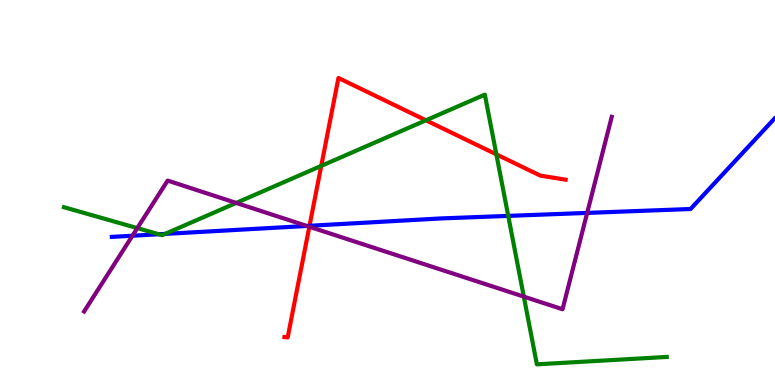[{'lines': ['blue', 'red'], 'intersections': [{'x': 3.99, 'y': 4.14}]}, {'lines': ['green', 'red'], 'intersections': [{'x': 4.15, 'y': 5.69}, {'x': 5.5, 'y': 6.88}, {'x': 6.4, 'y': 5.99}]}, {'lines': ['purple', 'red'], 'intersections': [{'x': 3.99, 'y': 4.11}]}, {'lines': ['blue', 'green'], 'intersections': [{'x': 2.05, 'y': 3.92}, {'x': 2.13, 'y': 3.92}, {'x': 6.56, 'y': 4.39}]}, {'lines': ['blue', 'purple'], 'intersections': [{'x': 1.71, 'y': 3.88}, {'x': 3.96, 'y': 4.13}, {'x': 7.58, 'y': 4.47}]}, {'lines': ['green', 'purple'], 'intersections': [{'x': 1.77, 'y': 4.08}, {'x': 3.05, 'y': 4.73}, {'x': 6.76, 'y': 2.3}]}]